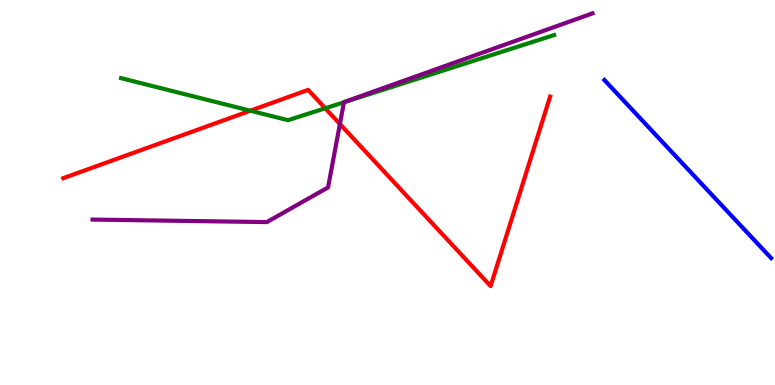[{'lines': ['blue', 'red'], 'intersections': []}, {'lines': ['green', 'red'], 'intersections': [{'x': 3.23, 'y': 7.12}, {'x': 4.2, 'y': 7.19}]}, {'lines': ['purple', 'red'], 'intersections': [{'x': 4.39, 'y': 6.78}]}, {'lines': ['blue', 'green'], 'intersections': []}, {'lines': ['blue', 'purple'], 'intersections': []}, {'lines': ['green', 'purple'], 'intersections': [{'x': 4.44, 'y': 7.34}]}]